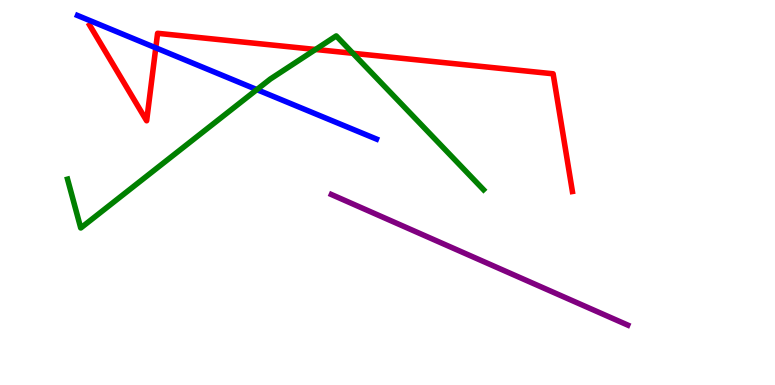[{'lines': ['blue', 'red'], 'intersections': [{'x': 2.01, 'y': 8.76}]}, {'lines': ['green', 'red'], 'intersections': [{'x': 4.07, 'y': 8.72}, {'x': 4.55, 'y': 8.62}]}, {'lines': ['purple', 'red'], 'intersections': []}, {'lines': ['blue', 'green'], 'intersections': [{'x': 3.31, 'y': 7.67}]}, {'lines': ['blue', 'purple'], 'intersections': []}, {'lines': ['green', 'purple'], 'intersections': []}]